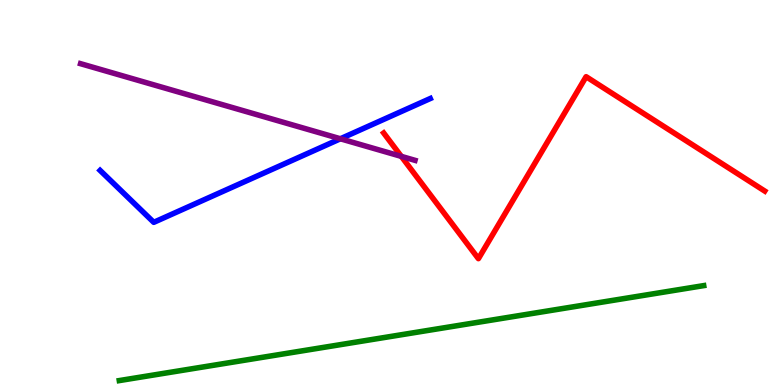[{'lines': ['blue', 'red'], 'intersections': []}, {'lines': ['green', 'red'], 'intersections': []}, {'lines': ['purple', 'red'], 'intersections': [{'x': 5.18, 'y': 5.94}]}, {'lines': ['blue', 'green'], 'intersections': []}, {'lines': ['blue', 'purple'], 'intersections': [{'x': 4.39, 'y': 6.4}]}, {'lines': ['green', 'purple'], 'intersections': []}]